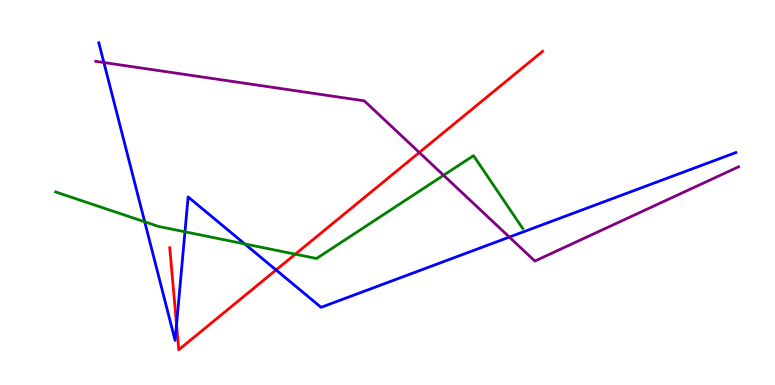[{'lines': ['blue', 'red'], 'intersections': [{'x': 2.28, 'y': 1.57}, {'x': 3.56, 'y': 2.99}]}, {'lines': ['green', 'red'], 'intersections': [{'x': 3.81, 'y': 3.4}]}, {'lines': ['purple', 'red'], 'intersections': [{'x': 5.41, 'y': 6.04}]}, {'lines': ['blue', 'green'], 'intersections': [{'x': 1.87, 'y': 4.24}, {'x': 2.39, 'y': 3.98}, {'x': 3.16, 'y': 3.66}]}, {'lines': ['blue', 'purple'], 'intersections': [{'x': 1.34, 'y': 8.38}, {'x': 6.57, 'y': 3.84}]}, {'lines': ['green', 'purple'], 'intersections': [{'x': 5.72, 'y': 5.45}]}]